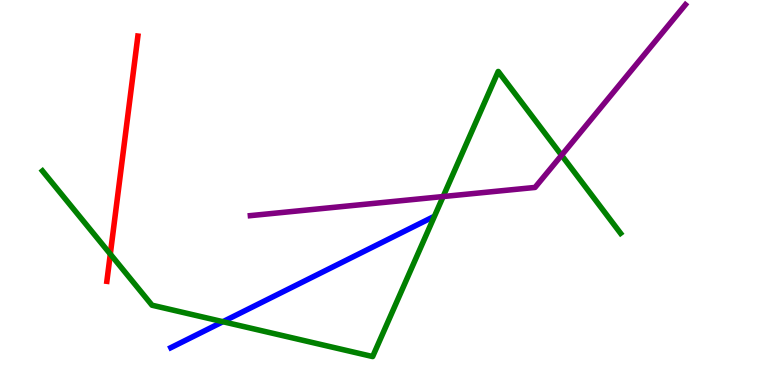[{'lines': ['blue', 'red'], 'intersections': []}, {'lines': ['green', 'red'], 'intersections': [{'x': 1.42, 'y': 3.4}]}, {'lines': ['purple', 'red'], 'intersections': []}, {'lines': ['blue', 'green'], 'intersections': [{'x': 2.88, 'y': 1.64}]}, {'lines': ['blue', 'purple'], 'intersections': []}, {'lines': ['green', 'purple'], 'intersections': [{'x': 5.72, 'y': 4.9}, {'x': 7.25, 'y': 5.97}]}]